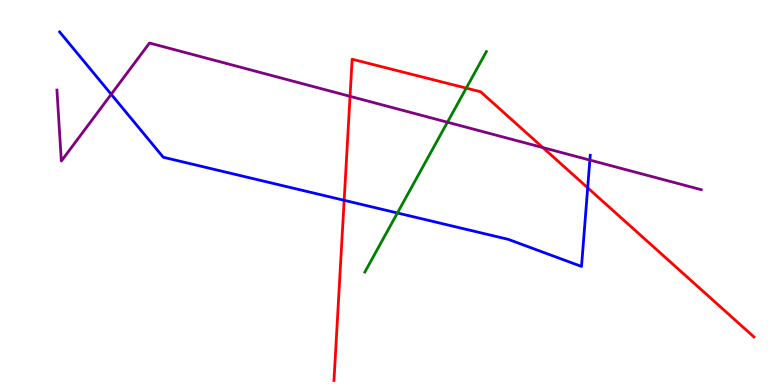[{'lines': ['blue', 'red'], 'intersections': [{'x': 4.44, 'y': 4.8}, {'x': 7.58, 'y': 5.12}]}, {'lines': ['green', 'red'], 'intersections': [{'x': 6.02, 'y': 7.71}]}, {'lines': ['purple', 'red'], 'intersections': [{'x': 4.52, 'y': 7.5}, {'x': 7.0, 'y': 6.17}]}, {'lines': ['blue', 'green'], 'intersections': [{'x': 5.13, 'y': 4.47}]}, {'lines': ['blue', 'purple'], 'intersections': [{'x': 1.43, 'y': 7.55}, {'x': 7.61, 'y': 5.84}]}, {'lines': ['green', 'purple'], 'intersections': [{'x': 5.77, 'y': 6.83}]}]